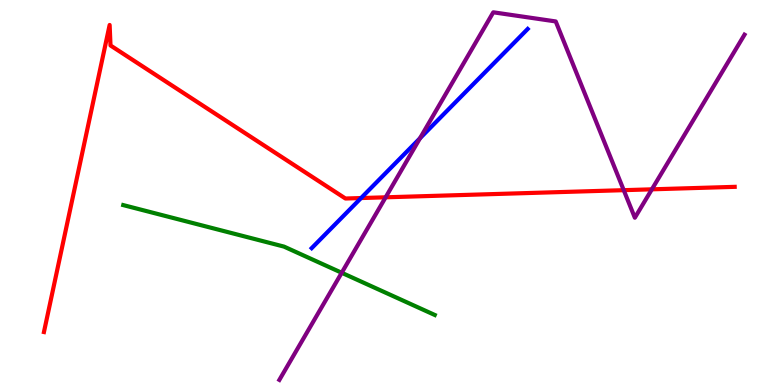[{'lines': ['blue', 'red'], 'intersections': [{'x': 4.66, 'y': 4.86}]}, {'lines': ['green', 'red'], 'intersections': []}, {'lines': ['purple', 'red'], 'intersections': [{'x': 4.98, 'y': 4.88}, {'x': 8.05, 'y': 5.06}, {'x': 8.41, 'y': 5.08}]}, {'lines': ['blue', 'green'], 'intersections': []}, {'lines': ['blue', 'purple'], 'intersections': [{'x': 5.42, 'y': 6.41}]}, {'lines': ['green', 'purple'], 'intersections': [{'x': 4.41, 'y': 2.92}]}]